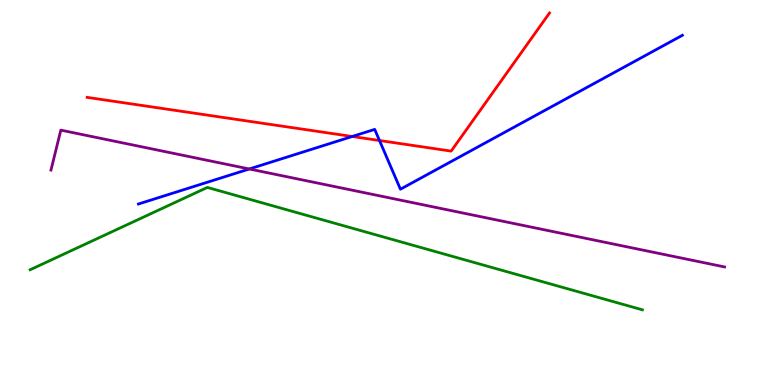[{'lines': ['blue', 'red'], 'intersections': [{'x': 4.54, 'y': 6.45}, {'x': 4.9, 'y': 6.35}]}, {'lines': ['green', 'red'], 'intersections': []}, {'lines': ['purple', 'red'], 'intersections': []}, {'lines': ['blue', 'green'], 'intersections': []}, {'lines': ['blue', 'purple'], 'intersections': [{'x': 3.22, 'y': 5.61}]}, {'lines': ['green', 'purple'], 'intersections': []}]